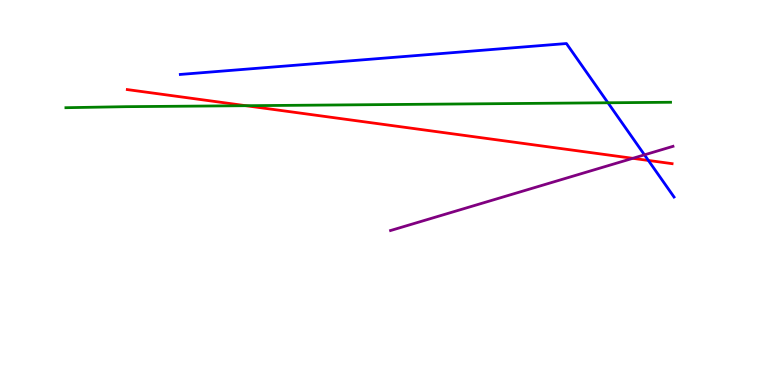[{'lines': ['blue', 'red'], 'intersections': [{'x': 8.37, 'y': 5.83}]}, {'lines': ['green', 'red'], 'intersections': [{'x': 3.17, 'y': 7.25}]}, {'lines': ['purple', 'red'], 'intersections': [{'x': 8.16, 'y': 5.89}]}, {'lines': ['blue', 'green'], 'intersections': [{'x': 7.84, 'y': 7.33}]}, {'lines': ['blue', 'purple'], 'intersections': [{'x': 8.32, 'y': 5.98}]}, {'lines': ['green', 'purple'], 'intersections': []}]